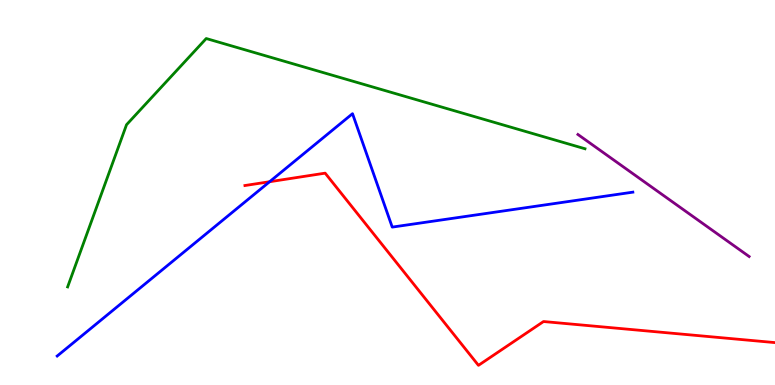[{'lines': ['blue', 'red'], 'intersections': [{'x': 3.48, 'y': 5.28}]}, {'lines': ['green', 'red'], 'intersections': []}, {'lines': ['purple', 'red'], 'intersections': []}, {'lines': ['blue', 'green'], 'intersections': []}, {'lines': ['blue', 'purple'], 'intersections': []}, {'lines': ['green', 'purple'], 'intersections': []}]